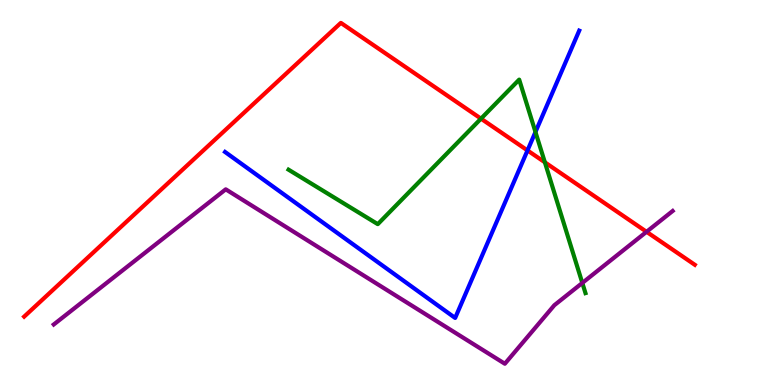[{'lines': ['blue', 'red'], 'intersections': [{'x': 6.81, 'y': 6.09}]}, {'lines': ['green', 'red'], 'intersections': [{'x': 6.21, 'y': 6.92}, {'x': 7.03, 'y': 5.78}]}, {'lines': ['purple', 'red'], 'intersections': [{'x': 8.34, 'y': 3.98}]}, {'lines': ['blue', 'green'], 'intersections': [{'x': 6.91, 'y': 6.57}]}, {'lines': ['blue', 'purple'], 'intersections': []}, {'lines': ['green', 'purple'], 'intersections': [{'x': 7.51, 'y': 2.65}]}]